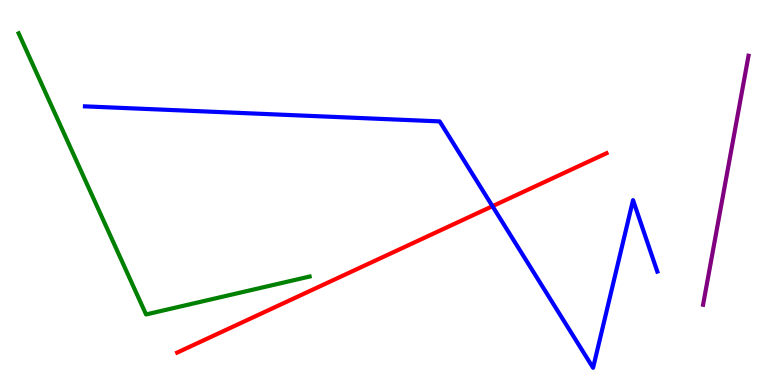[{'lines': ['blue', 'red'], 'intersections': [{'x': 6.35, 'y': 4.64}]}, {'lines': ['green', 'red'], 'intersections': []}, {'lines': ['purple', 'red'], 'intersections': []}, {'lines': ['blue', 'green'], 'intersections': []}, {'lines': ['blue', 'purple'], 'intersections': []}, {'lines': ['green', 'purple'], 'intersections': []}]